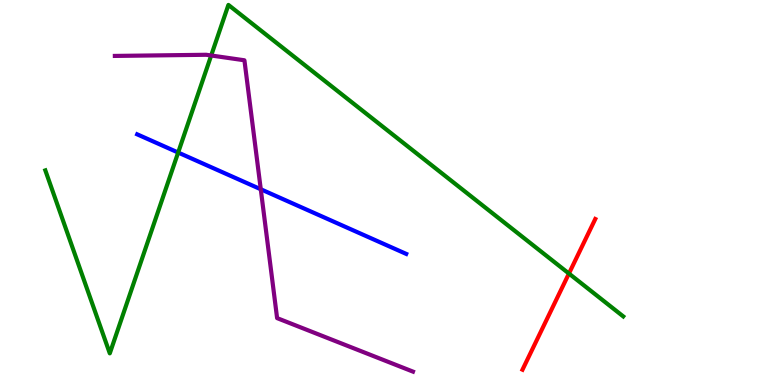[{'lines': ['blue', 'red'], 'intersections': []}, {'lines': ['green', 'red'], 'intersections': [{'x': 7.34, 'y': 2.89}]}, {'lines': ['purple', 'red'], 'intersections': []}, {'lines': ['blue', 'green'], 'intersections': [{'x': 2.3, 'y': 6.04}]}, {'lines': ['blue', 'purple'], 'intersections': [{'x': 3.36, 'y': 5.08}]}, {'lines': ['green', 'purple'], 'intersections': [{'x': 2.73, 'y': 8.56}]}]